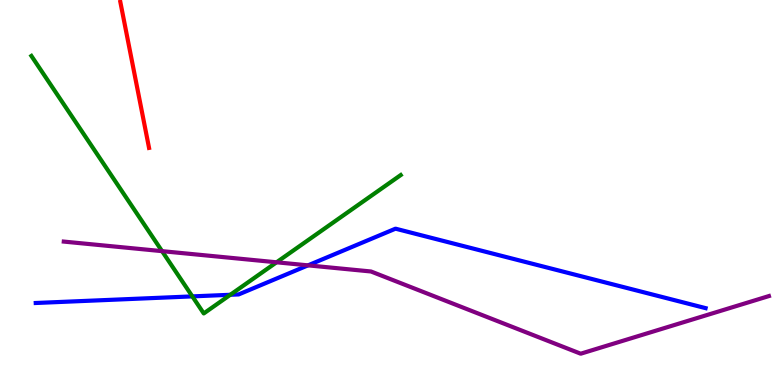[{'lines': ['blue', 'red'], 'intersections': []}, {'lines': ['green', 'red'], 'intersections': []}, {'lines': ['purple', 'red'], 'intersections': []}, {'lines': ['blue', 'green'], 'intersections': [{'x': 2.48, 'y': 2.3}, {'x': 2.97, 'y': 2.34}]}, {'lines': ['blue', 'purple'], 'intersections': [{'x': 3.97, 'y': 3.11}]}, {'lines': ['green', 'purple'], 'intersections': [{'x': 2.09, 'y': 3.48}, {'x': 3.57, 'y': 3.19}]}]